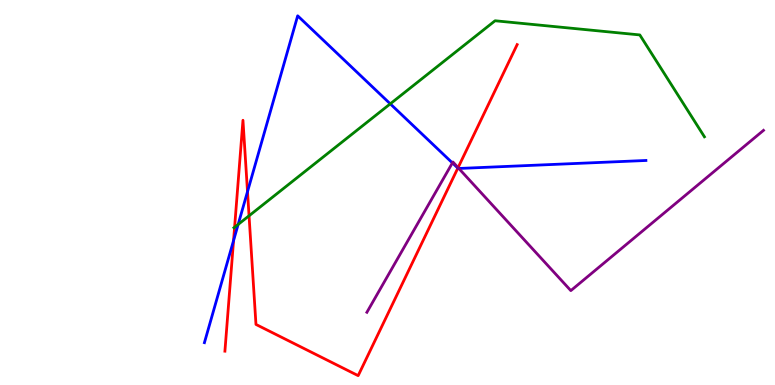[{'lines': ['blue', 'red'], 'intersections': [{'x': 3.01, 'y': 3.75}, {'x': 3.19, 'y': 5.02}, {'x': 5.91, 'y': 5.63}]}, {'lines': ['green', 'red'], 'intersections': [{'x': 3.03, 'y': 4.1}, {'x': 3.21, 'y': 4.4}]}, {'lines': ['purple', 'red'], 'intersections': [{'x': 5.91, 'y': 5.65}]}, {'lines': ['blue', 'green'], 'intersections': [{'x': 3.07, 'y': 4.17}, {'x': 5.04, 'y': 7.3}]}, {'lines': ['blue', 'purple'], 'intersections': [{'x': 5.84, 'y': 5.77}, {'x': 5.92, 'y': 5.62}]}, {'lines': ['green', 'purple'], 'intersections': []}]